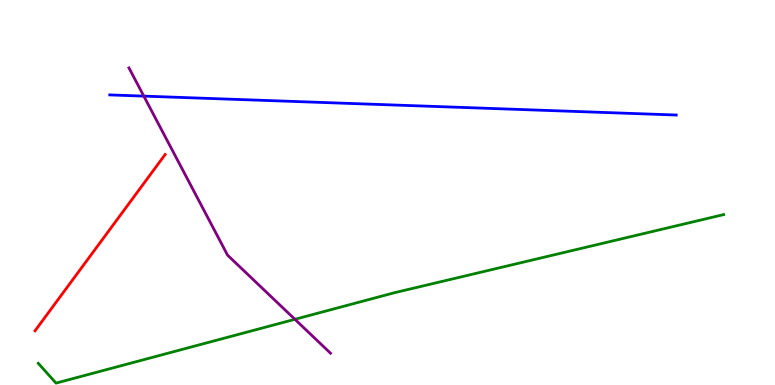[{'lines': ['blue', 'red'], 'intersections': []}, {'lines': ['green', 'red'], 'intersections': []}, {'lines': ['purple', 'red'], 'intersections': []}, {'lines': ['blue', 'green'], 'intersections': []}, {'lines': ['blue', 'purple'], 'intersections': [{'x': 1.86, 'y': 7.5}]}, {'lines': ['green', 'purple'], 'intersections': [{'x': 3.81, 'y': 1.71}]}]